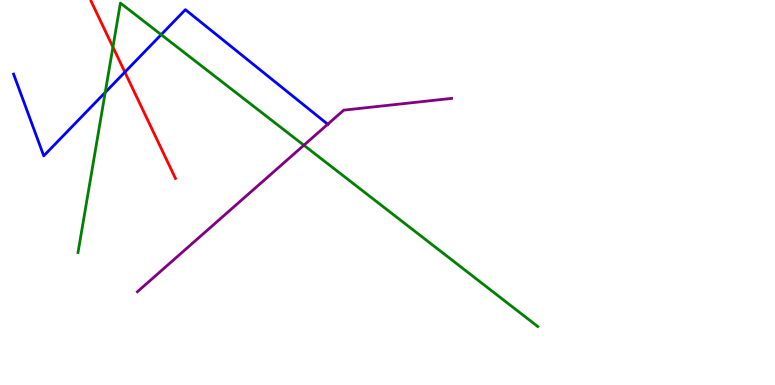[{'lines': ['blue', 'red'], 'intersections': [{'x': 1.61, 'y': 8.13}]}, {'lines': ['green', 'red'], 'intersections': [{'x': 1.46, 'y': 8.78}]}, {'lines': ['purple', 'red'], 'intersections': []}, {'lines': ['blue', 'green'], 'intersections': [{'x': 1.36, 'y': 7.6}, {'x': 2.08, 'y': 9.1}]}, {'lines': ['blue', 'purple'], 'intersections': [{'x': 4.23, 'y': 6.77}]}, {'lines': ['green', 'purple'], 'intersections': [{'x': 3.92, 'y': 6.23}]}]